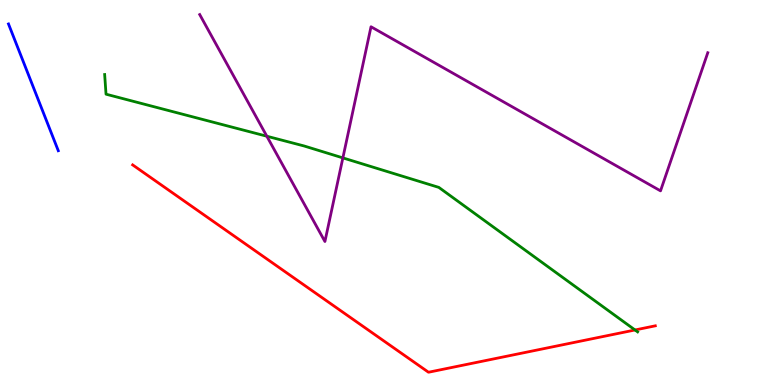[{'lines': ['blue', 'red'], 'intersections': []}, {'lines': ['green', 'red'], 'intersections': [{'x': 8.19, 'y': 1.43}]}, {'lines': ['purple', 'red'], 'intersections': []}, {'lines': ['blue', 'green'], 'intersections': []}, {'lines': ['blue', 'purple'], 'intersections': []}, {'lines': ['green', 'purple'], 'intersections': [{'x': 3.44, 'y': 6.46}, {'x': 4.42, 'y': 5.9}]}]